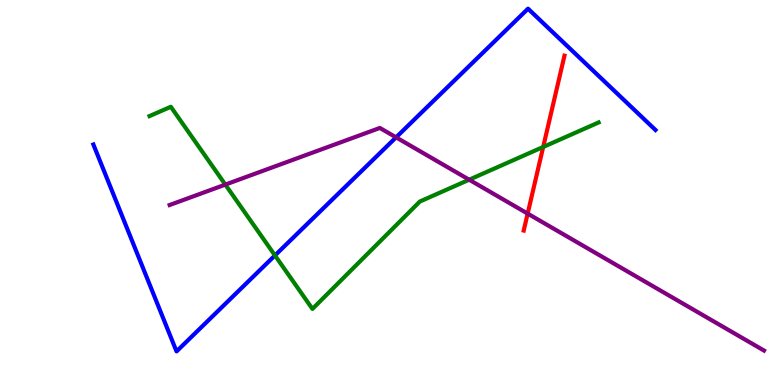[{'lines': ['blue', 'red'], 'intersections': []}, {'lines': ['green', 'red'], 'intersections': [{'x': 7.01, 'y': 6.18}]}, {'lines': ['purple', 'red'], 'intersections': [{'x': 6.81, 'y': 4.45}]}, {'lines': ['blue', 'green'], 'intersections': [{'x': 3.55, 'y': 3.37}]}, {'lines': ['blue', 'purple'], 'intersections': [{'x': 5.11, 'y': 6.43}]}, {'lines': ['green', 'purple'], 'intersections': [{'x': 2.91, 'y': 5.21}, {'x': 6.05, 'y': 5.33}]}]